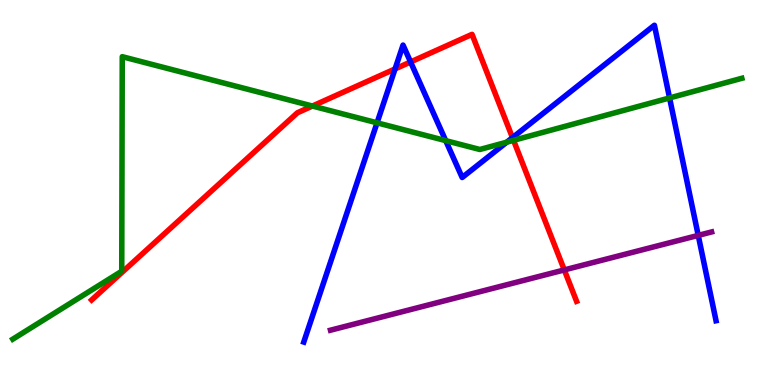[{'lines': ['blue', 'red'], 'intersections': [{'x': 5.1, 'y': 8.21}, {'x': 5.3, 'y': 8.39}, {'x': 6.61, 'y': 6.42}]}, {'lines': ['green', 'red'], 'intersections': [{'x': 4.03, 'y': 7.25}, {'x': 6.63, 'y': 6.35}]}, {'lines': ['purple', 'red'], 'intersections': [{'x': 7.28, 'y': 2.99}]}, {'lines': ['blue', 'green'], 'intersections': [{'x': 4.87, 'y': 6.81}, {'x': 5.75, 'y': 6.35}, {'x': 6.54, 'y': 6.31}, {'x': 8.64, 'y': 7.46}]}, {'lines': ['blue', 'purple'], 'intersections': [{'x': 9.01, 'y': 3.89}]}, {'lines': ['green', 'purple'], 'intersections': []}]